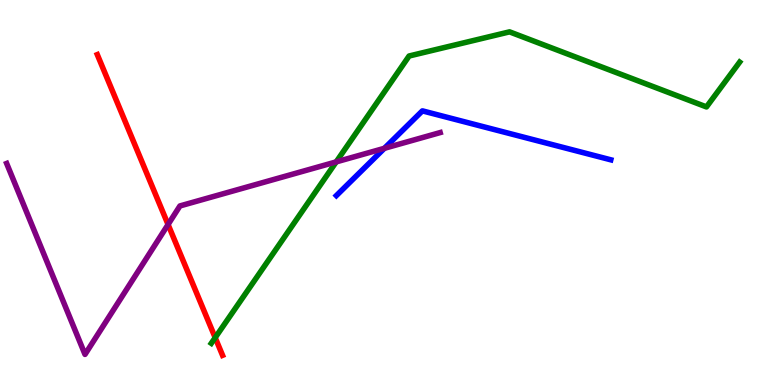[{'lines': ['blue', 'red'], 'intersections': []}, {'lines': ['green', 'red'], 'intersections': [{'x': 2.78, 'y': 1.23}]}, {'lines': ['purple', 'red'], 'intersections': [{'x': 2.17, 'y': 4.17}]}, {'lines': ['blue', 'green'], 'intersections': []}, {'lines': ['blue', 'purple'], 'intersections': [{'x': 4.96, 'y': 6.15}]}, {'lines': ['green', 'purple'], 'intersections': [{'x': 4.34, 'y': 5.8}]}]